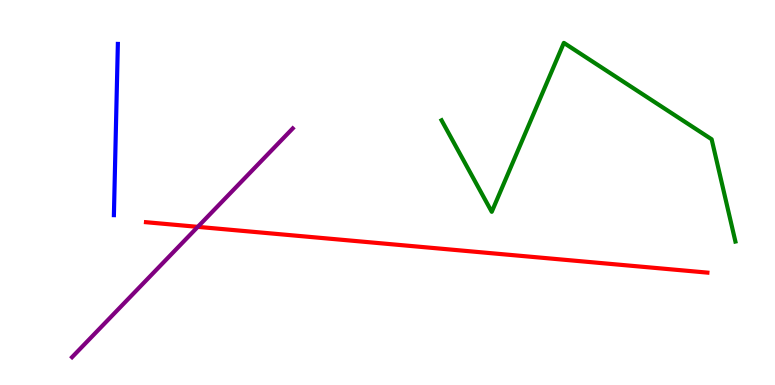[{'lines': ['blue', 'red'], 'intersections': []}, {'lines': ['green', 'red'], 'intersections': []}, {'lines': ['purple', 'red'], 'intersections': [{'x': 2.55, 'y': 4.11}]}, {'lines': ['blue', 'green'], 'intersections': []}, {'lines': ['blue', 'purple'], 'intersections': []}, {'lines': ['green', 'purple'], 'intersections': []}]